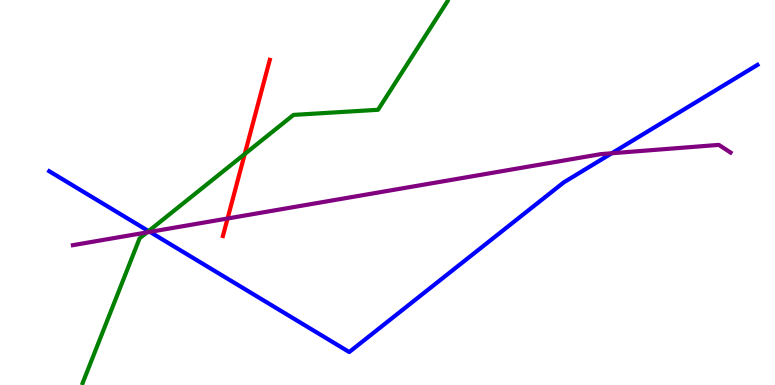[{'lines': ['blue', 'red'], 'intersections': []}, {'lines': ['green', 'red'], 'intersections': [{'x': 3.16, 'y': 6.0}]}, {'lines': ['purple', 'red'], 'intersections': [{'x': 2.94, 'y': 4.32}]}, {'lines': ['blue', 'green'], 'intersections': [{'x': 1.92, 'y': 4.0}]}, {'lines': ['blue', 'purple'], 'intersections': [{'x': 1.93, 'y': 3.98}, {'x': 7.89, 'y': 6.02}]}, {'lines': ['green', 'purple'], 'intersections': [{'x': 1.9, 'y': 3.96}]}]